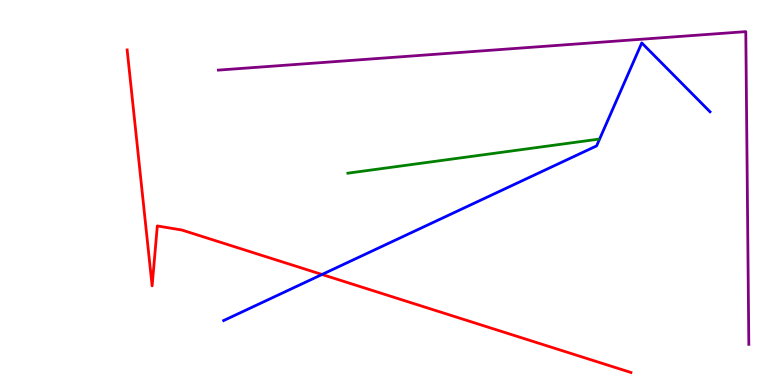[{'lines': ['blue', 'red'], 'intersections': [{'x': 4.16, 'y': 2.87}]}, {'lines': ['green', 'red'], 'intersections': []}, {'lines': ['purple', 'red'], 'intersections': []}, {'lines': ['blue', 'green'], 'intersections': []}, {'lines': ['blue', 'purple'], 'intersections': []}, {'lines': ['green', 'purple'], 'intersections': []}]